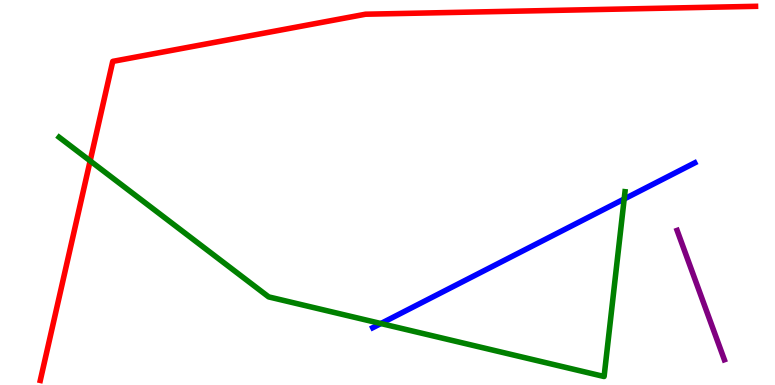[{'lines': ['blue', 'red'], 'intersections': []}, {'lines': ['green', 'red'], 'intersections': [{'x': 1.16, 'y': 5.82}]}, {'lines': ['purple', 'red'], 'intersections': []}, {'lines': ['blue', 'green'], 'intersections': [{'x': 4.91, 'y': 1.6}, {'x': 8.05, 'y': 4.83}]}, {'lines': ['blue', 'purple'], 'intersections': []}, {'lines': ['green', 'purple'], 'intersections': []}]